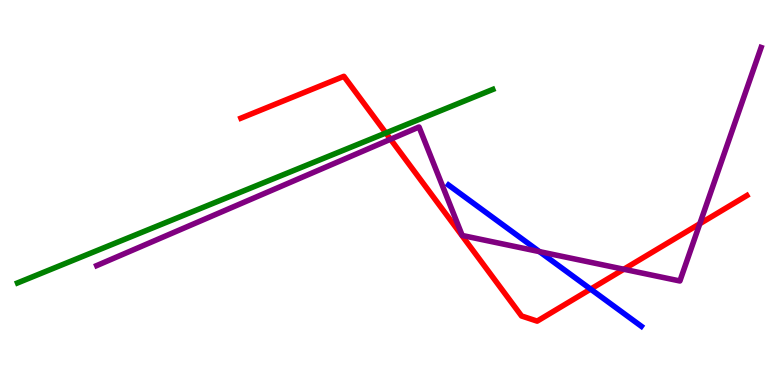[{'lines': ['blue', 'red'], 'intersections': [{'x': 7.62, 'y': 2.49}]}, {'lines': ['green', 'red'], 'intersections': [{'x': 4.98, 'y': 6.55}]}, {'lines': ['purple', 'red'], 'intersections': [{'x': 5.04, 'y': 6.38}, {'x': 8.05, 'y': 3.01}, {'x': 9.03, 'y': 4.19}]}, {'lines': ['blue', 'green'], 'intersections': []}, {'lines': ['blue', 'purple'], 'intersections': [{'x': 6.96, 'y': 3.46}]}, {'lines': ['green', 'purple'], 'intersections': []}]